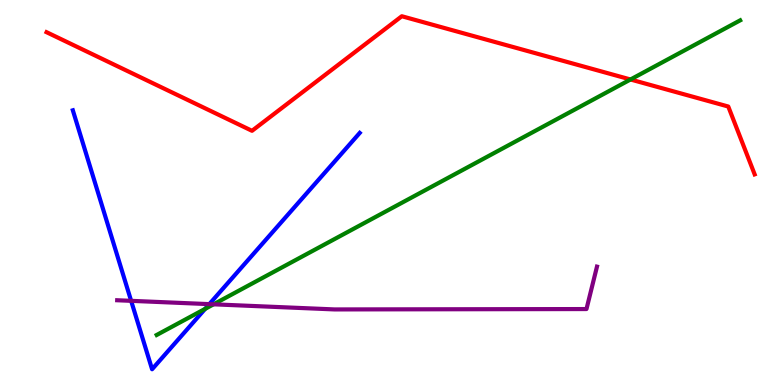[{'lines': ['blue', 'red'], 'intersections': []}, {'lines': ['green', 'red'], 'intersections': [{'x': 8.14, 'y': 7.94}]}, {'lines': ['purple', 'red'], 'intersections': []}, {'lines': ['blue', 'green'], 'intersections': [{'x': 2.65, 'y': 1.98}]}, {'lines': ['blue', 'purple'], 'intersections': [{'x': 1.69, 'y': 2.19}, {'x': 2.7, 'y': 2.1}]}, {'lines': ['green', 'purple'], 'intersections': [{'x': 2.76, 'y': 2.1}]}]